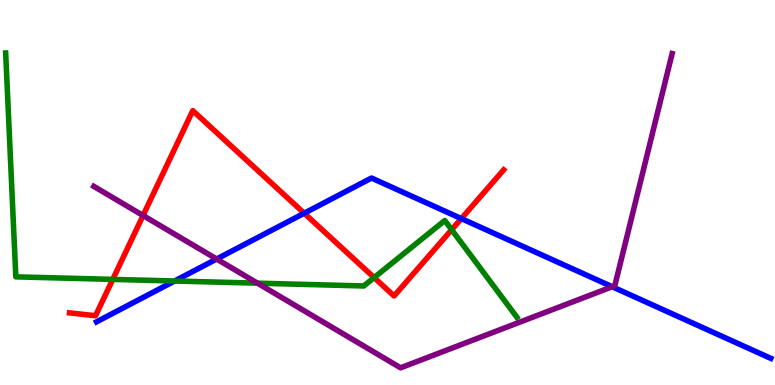[{'lines': ['blue', 'red'], 'intersections': [{'x': 3.93, 'y': 4.46}, {'x': 5.95, 'y': 4.32}]}, {'lines': ['green', 'red'], 'intersections': [{'x': 1.45, 'y': 2.74}, {'x': 4.83, 'y': 2.79}, {'x': 5.83, 'y': 4.03}]}, {'lines': ['purple', 'red'], 'intersections': [{'x': 1.85, 'y': 4.4}]}, {'lines': ['blue', 'green'], 'intersections': [{'x': 2.25, 'y': 2.7}]}, {'lines': ['blue', 'purple'], 'intersections': [{'x': 2.8, 'y': 3.27}, {'x': 7.9, 'y': 2.55}]}, {'lines': ['green', 'purple'], 'intersections': [{'x': 3.32, 'y': 2.64}]}]